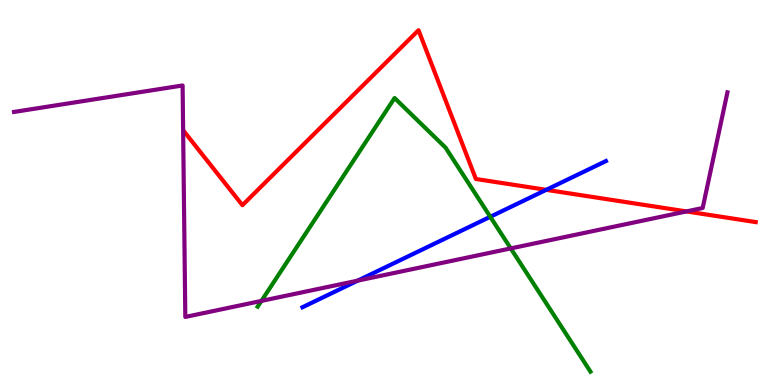[{'lines': ['blue', 'red'], 'intersections': [{'x': 7.05, 'y': 5.07}]}, {'lines': ['green', 'red'], 'intersections': []}, {'lines': ['purple', 'red'], 'intersections': [{'x': 8.86, 'y': 4.51}]}, {'lines': ['blue', 'green'], 'intersections': [{'x': 6.33, 'y': 4.37}]}, {'lines': ['blue', 'purple'], 'intersections': [{'x': 4.62, 'y': 2.71}]}, {'lines': ['green', 'purple'], 'intersections': [{'x': 3.37, 'y': 2.18}, {'x': 6.59, 'y': 3.55}]}]